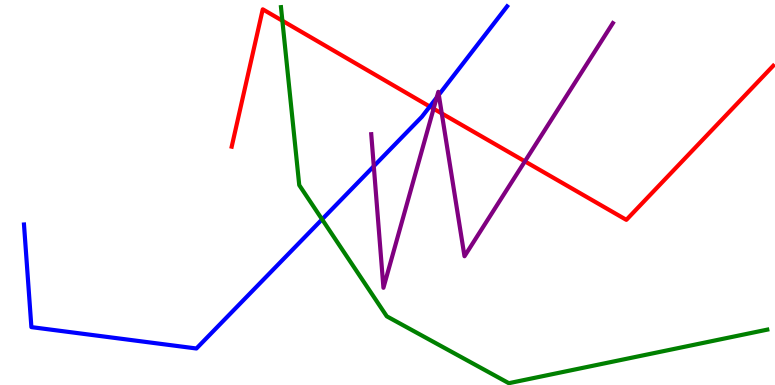[{'lines': ['blue', 'red'], 'intersections': [{'x': 5.55, 'y': 7.23}]}, {'lines': ['green', 'red'], 'intersections': [{'x': 3.64, 'y': 9.46}]}, {'lines': ['purple', 'red'], 'intersections': [{'x': 5.59, 'y': 7.18}, {'x': 5.7, 'y': 7.05}, {'x': 6.77, 'y': 5.81}]}, {'lines': ['blue', 'green'], 'intersections': [{'x': 4.16, 'y': 4.3}]}, {'lines': ['blue', 'purple'], 'intersections': [{'x': 4.82, 'y': 5.68}, {'x': 5.64, 'y': 7.47}, {'x': 5.66, 'y': 7.54}]}, {'lines': ['green', 'purple'], 'intersections': []}]